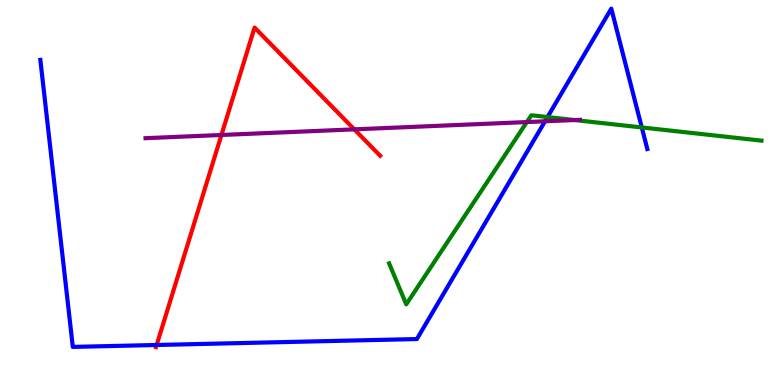[{'lines': ['blue', 'red'], 'intersections': [{'x': 2.02, 'y': 1.04}]}, {'lines': ['green', 'red'], 'intersections': []}, {'lines': ['purple', 'red'], 'intersections': [{'x': 2.86, 'y': 6.49}, {'x': 4.57, 'y': 6.64}]}, {'lines': ['blue', 'green'], 'intersections': [{'x': 7.06, 'y': 6.96}, {'x': 8.28, 'y': 6.69}]}, {'lines': ['blue', 'purple'], 'intersections': [{'x': 7.03, 'y': 6.85}]}, {'lines': ['green', 'purple'], 'intersections': [{'x': 6.8, 'y': 6.83}, {'x': 7.41, 'y': 6.88}]}]